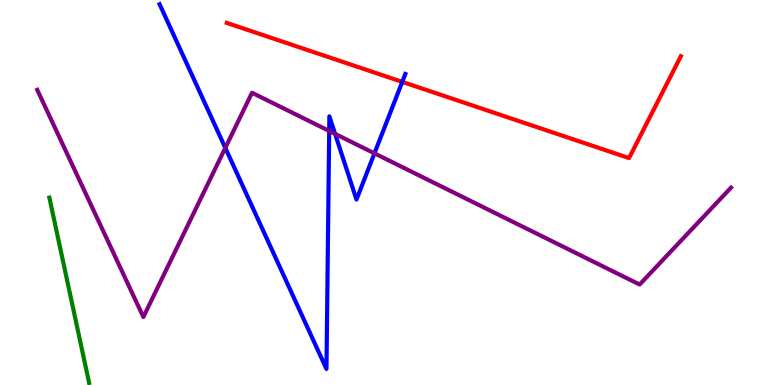[{'lines': ['blue', 'red'], 'intersections': [{'x': 5.19, 'y': 7.87}]}, {'lines': ['green', 'red'], 'intersections': []}, {'lines': ['purple', 'red'], 'intersections': []}, {'lines': ['blue', 'green'], 'intersections': []}, {'lines': ['blue', 'purple'], 'intersections': [{'x': 2.91, 'y': 6.16}, {'x': 4.25, 'y': 6.6}, {'x': 4.32, 'y': 6.52}, {'x': 4.83, 'y': 6.02}]}, {'lines': ['green', 'purple'], 'intersections': []}]